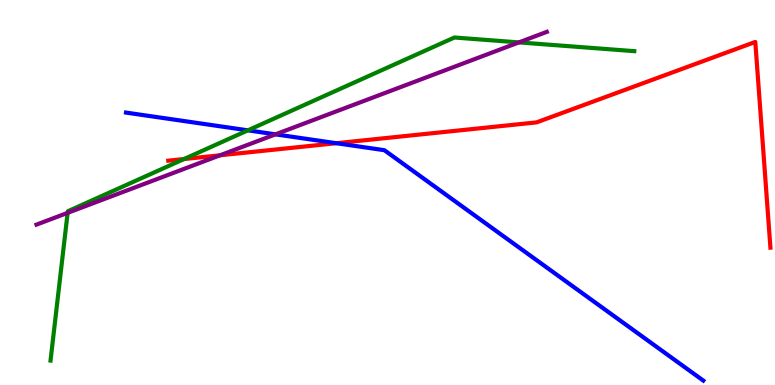[{'lines': ['blue', 'red'], 'intersections': [{'x': 4.34, 'y': 6.28}]}, {'lines': ['green', 'red'], 'intersections': [{'x': 2.37, 'y': 5.87}]}, {'lines': ['purple', 'red'], 'intersections': [{'x': 2.84, 'y': 5.97}]}, {'lines': ['blue', 'green'], 'intersections': [{'x': 3.2, 'y': 6.61}]}, {'lines': ['blue', 'purple'], 'intersections': [{'x': 3.55, 'y': 6.51}]}, {'lines': ['green', 'purple'], 'intersections': [{'x': 0.873, 'y': 4.47}, {'x': 6.7, 'y': 8.9}]}]